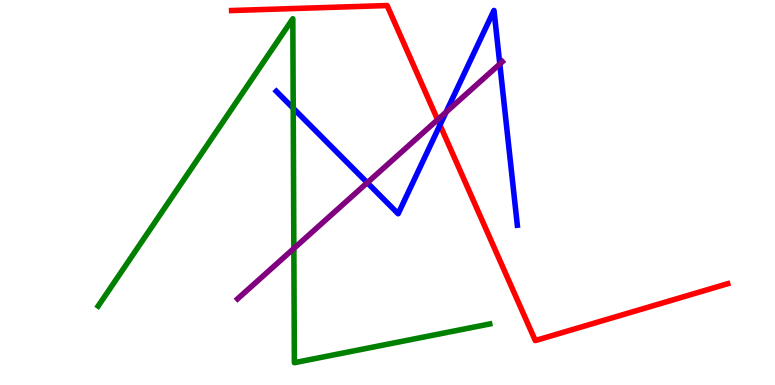[{'lines': ['blue', 'red'], 'intersections': [{'x': 5.68, 'y': 6.75}]}, {'lines': ['green', 'red'], 'intersections': []}, {'lines': ['purple', 'red'], 'intersections': [{'x': 5.65, 'y': 6.89}]}, {'lines': ['blue', 'green'], 'intersections': [{'x': 3.78, 'y': 7.19}]}, {'lines': ['blue', 'purple'], 'intersections': [{'x': 4.74, 'y': 5.25}, {'x': 5.76, 'y': 7.09}, {'x': 6.45, 'y': 8.34}]}, {'lines': ['green', 'purple'], 'intersections': [{'x': 3.79, 'y': 3.55}]}]